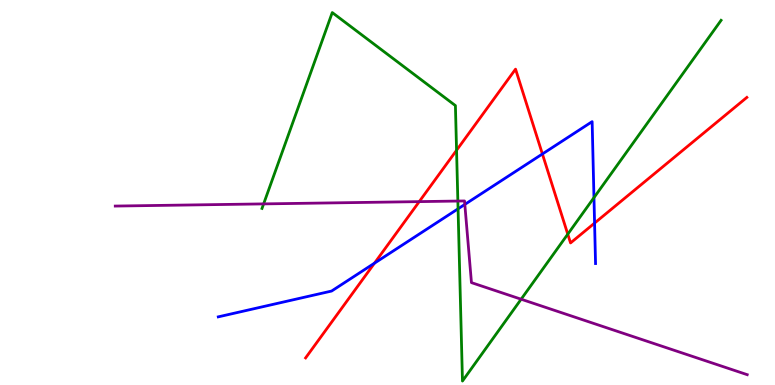[{'lines': ['blue', 'red'], 'intersections': [{'x': 4.83, 'y': 3.16}, {'x': 7.0, 'y': 6.0}, {'x': 7.67, 'y': 4.21}]}, {'lines': ['green', 'red'], 'intersections': [{'x': 5.89, 'y': 6.1}, {'x': 7.33, 'y': 3.92}]}, {'lines': ['purple', 'red'], 'intersections': [{'x': 5.41, 'y': 4.76}]}, {'lines': ['blue', 'green'], 'intersections': [{'x': 5.91, 'y': 4.58}, {'x': 7.66, 'y': 4.87}]}, {'lines': ['blue', 'purple'], 'intersections': [{'x': 6.0, 'y': 4.69}]}, {'lines': ['green', 'purple'], 'intersections': [{'x': 3.4, 'y': 4.7}, {'x': 5.91, 'y': 4.78}, {'x': 6.72, 'y': 2.23}]}]